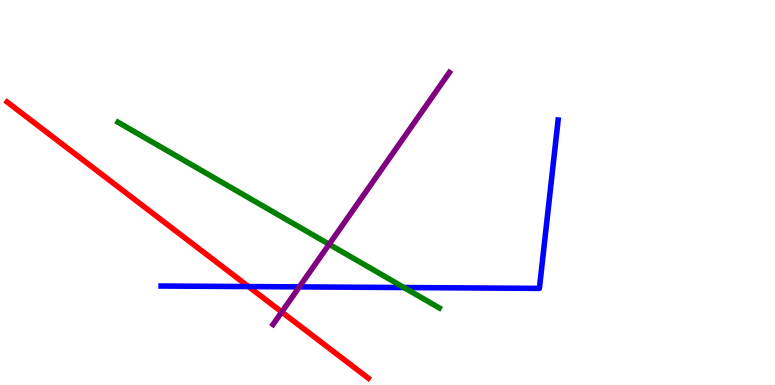[{'lines': ['blue', 'red'], 'intersections': [{'x': 3.21, 'y': 2.56}]}, {'lines': ['green', 'red'], 'intersections': []}, {'lines': ['purple', 'red'], 'intersections': [{'x': 3.64, 'y': 1.9}]}, {'lines': ['blue', 'green'], 'intersections': [{'x': 5.21, 'y': 2.53}]}, {'lines': ['blue', 'purple'], 'intersections': [{'x': 3.86, 'y': 2.55}]}, {'lines': ['green', 'purple'], 'intersections': [{'x': 4.25, 'y': 3.65}]}]